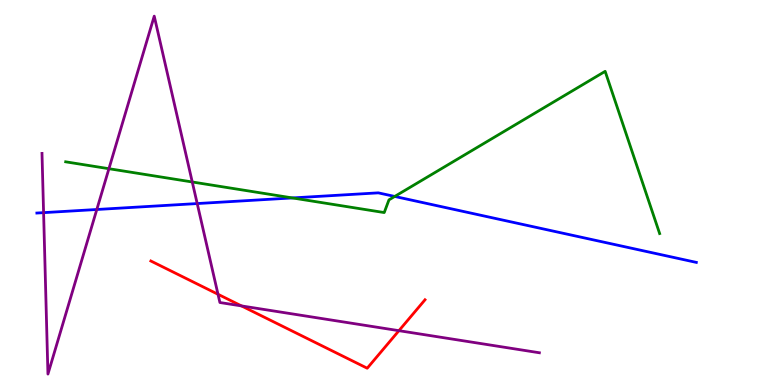[{'lines': ['blue', 'red'], 'intersections': []}, {'lines': ['green', 'red'], 'intersections': []}, {'lines': ['purple', 'red'], 'intersections': [{'x': 2.81, 'y': 2.36}, {'x': 3.12, 'y': 2.05}, {'x': 5.15, 'y': 1.41}]}, {'lines': ['blue', 'green'], 'intersections': [{'x': 3.77, 'y': 4.86}, {'x': 5.09, 'y': 4.9}]}, {'lines': ['blue', 'purple'], 'intersections': [{'x': 0.562, 'y': 4.48}, {'x': 1.25, 'y': 4.56}, {'x': 2.54, 'y': 4.71}]}, {'lines': ['green', 'purple'], 'intersections': [{'x': 1.41, 'y': 5.62}, {'x': 2.48, 'y': 5.27}]}]